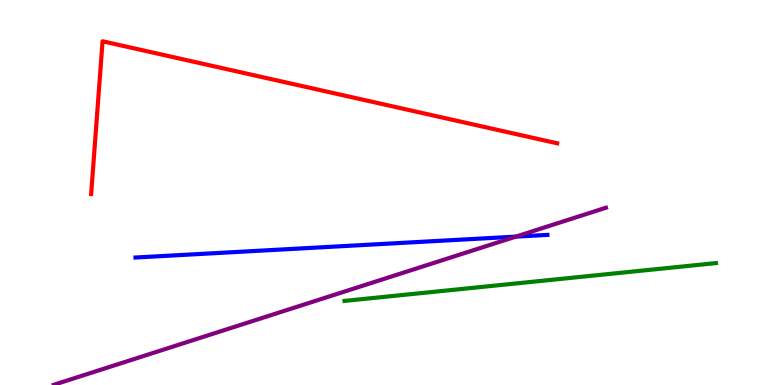[{'lines': ['blue', 'red'], 'intersections': []}, {'lines': ['green', 'red'], 'intersections': []}, {'lines': ['purple', 'red'], 'intersections': []}, {'lines': ['blue', 'green'], 'intersections': []}, {'lines': ['blue', 'purple'], 'intersections': [{'x': 6.66, 'y': 3.85}]}, {'lines': ['green', 'purple'], 'intersections': []}]